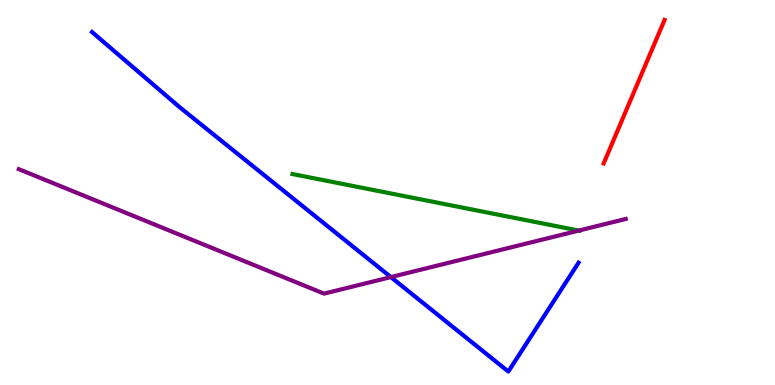[{'lines': ['blue', 'red'], 'intersections': []}, {'lines': ['green', 'red'], 'intersections': []}, {'lines': ['purple', 'red'], 'intersections': []}, {'lines': ['blue', 'green'], 'intersections': []}, {'lines': ['blue', 'purple'], 'intersections': [{'x': 5.04, 'y': 2.8}]}, {'lines': ['green', 'purple'], 'intersections': [{'x': 7.47, 'y': 4.01}]}]